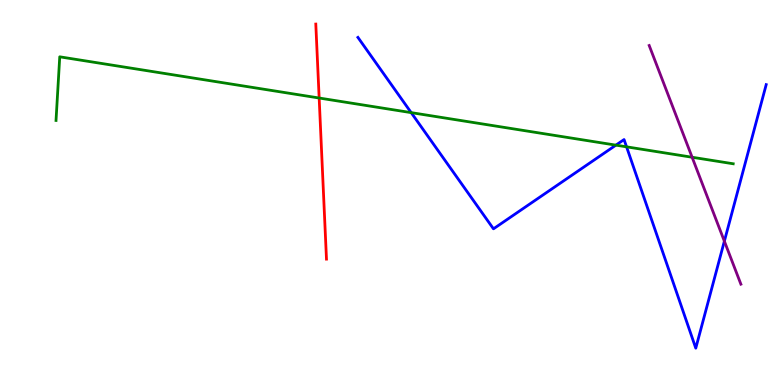[{'lines': ['blue', 'red'], 'intersections': []}, {'lines': ['green', 'red'], 'intersections': [{'x': 4.12, 'y': 7.45}]}, {'lines': ['purple', 'red'], 'intersections': []}, {'lines': ['blue', 'green'], 'intersections': [{'x': 5.31, 'y': 7.07}, {'x': 7.95, 'y': 6.23}, {'x': 8.08, 'y': 6.19}]}, {'lines': ['blue', 'purple'], 'intersections': [{'x': 9.35, 'y': 3.74}]}, {'lines': ['green', 'purple'], 'intersections': [{'x': 8.93, 'y': 5.92}]}]